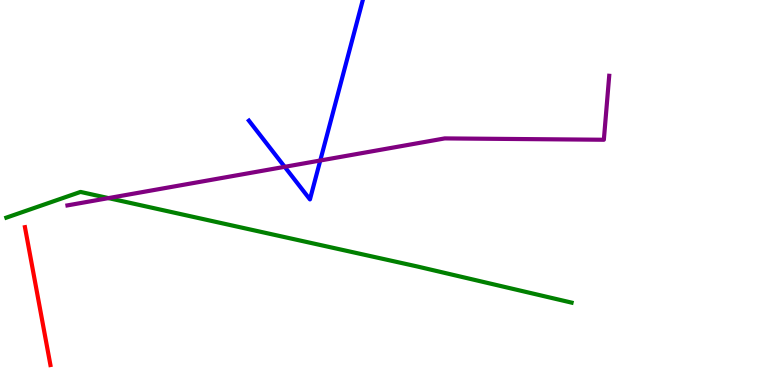[{'lines': ['blue', 'red'], 'intersections': []}, {'lines': ['green', 'red'], 'intersections': []}, {'lines': ['purple', 'red'], 'intersections': []}, {'lines': ['blue', 'green'], 'intersections': []}, {'lines': ['blue', 'purple'], 'intersections': [{'x': 3.67, 'y': 5.67}, {'x': 4.13, 'y': 5.83}]}, {'lines': ['green', 'purple'], 'intersections': [{'x': 1.4, 'y': 4.85}]}]